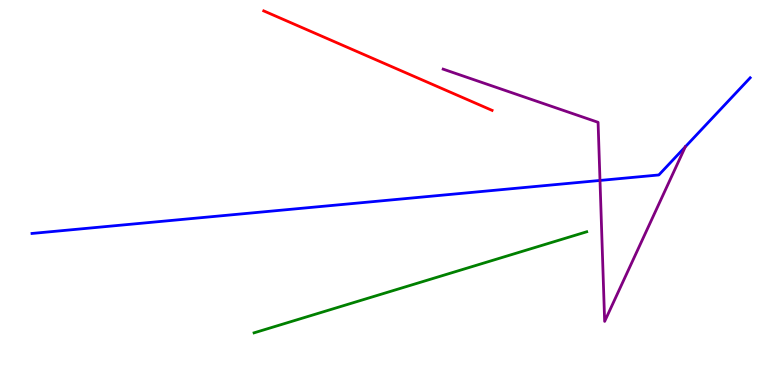[{'lines': ['blue', 'red'], 'intersections': []}, {'lines': ['green', 'red'], 'intersections': []}, {'lines': ['purple', 'red'], 'intersections': []}, {'lines': ['blue', 'green'], 'intersections': []}, {'lines': ['blue', 'purple'], 'intersections': [{'x': 7.74, 'y': 5.31}, {'x': 8.84, 'y': 6.19}]}, {'lines': ['green', 'purple'], 'intersections': []}]